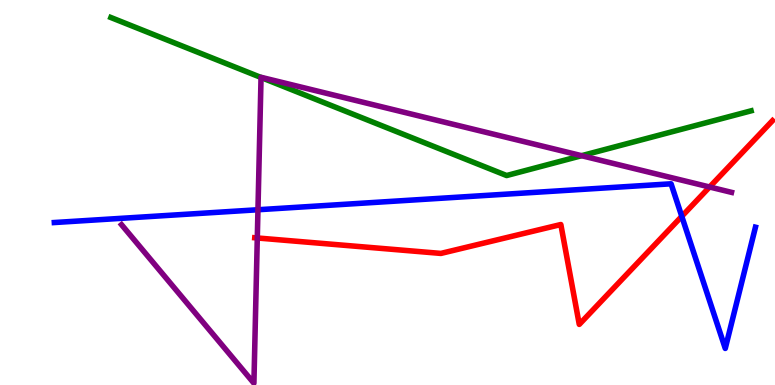[{'lines': ['blue', 'red'], 'intersections': [{'x': 8.8, 'y': 4.38}]}, {'lines': ['green', 'red'], 'intersections': []}, {'lines': ['purple', 'red'], 'intersections': [{'x': 3.32, 'y': 3.82}, {'x': 9.16, 'y': 5.14}]}, {'lines': ['blue', 'green'], 'intersections': []}, {'lines': ['blue', 'purple'], 'intersections': [{'x': 3.33, 'y': 4.55}]}, {'lines': ['green', 'purple'], 'intersections': [{'x': 3.37, 'y': 7.99}, {'x': 7.5, 'y': 5.96}]}]